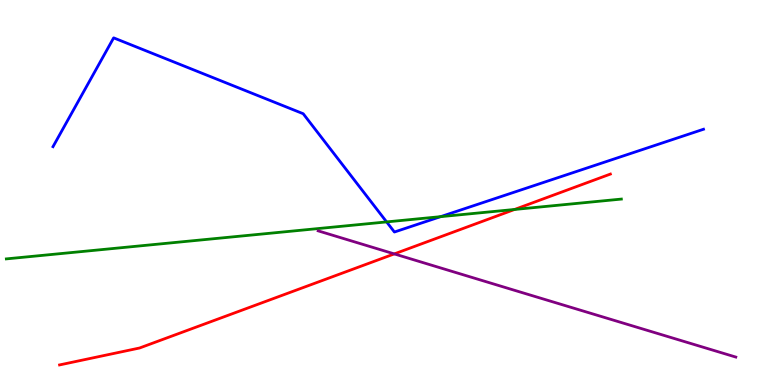[{'lines': ['blue', 'red'], 'intersections': []}, {'lines': ['green', 'red'], 'intersections': [{'x': 6.64, 'y': 4.56}]}, {'lines': ['purple', 'red'], 'intersections': [{'x': 5.09, 'y': 3.41}]}, {'lines': ['blue', 'green'], 'intersections': [{'x': 4.99, 'y': 4.24}, {'x': 5.69, 'y': 4.37}]}, {'lines': ['blue', 'purple'], 'intersections': []}, {'lines': ['green', 'purple'], 'intersections': []}]